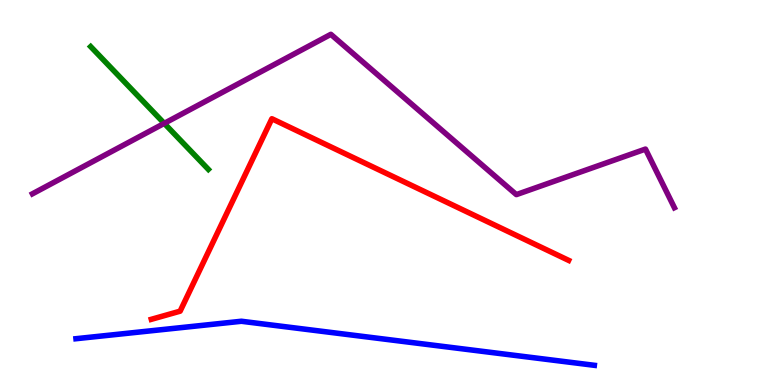[{'lines': ['blue', 'red'], 'intersections': []}, {'lines': ['green', 'red'], 'intersections': []}, {'lines': ['purple', 'red'], 'intersections': []}, {'lines': ['blue', 'green'], 'intersections': []}, {'lines': ['blue', 'purple'], 'intersections': []}, {'lines': ['green', 'purple'], 'intersections': [{'x': 2.12, 'y': 6.8}]}]